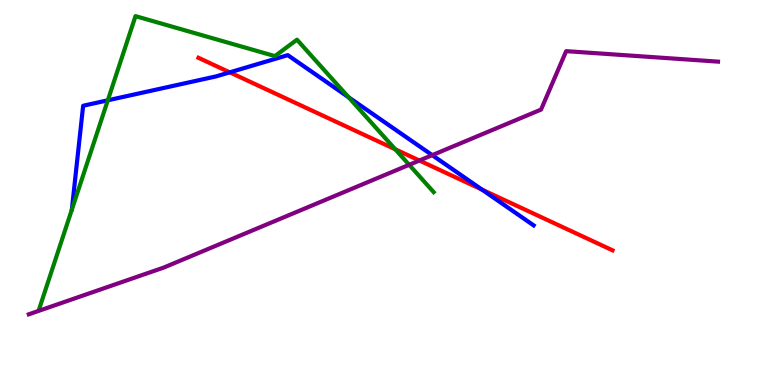[{'lines': ['blue', 'red'], 'intersections': [{'x': 2.96, 'y': 8.12}, {'x': 6.22, 'y': 5.07}]}, {'lines': ['green', 'red'], 'intersections': [{'x': 5.1, 'y': 6.12}]}, {'lines': ['purple', 'red'], 'intersections': [{'x': 5.41, 'y': 5.83}]}, {'lines': ['blue', 'green'], 'intersections': [{'x': 1.39, 'y': 7.39}, {'x': 4.5, 'y': 7.47}]}, {'lines': ['blue', 'purple'], 'intersections': [{'x': 5.58, 'y': 5.97}]}, {'lines': ['green', 'purple'], 'intersections': [{'x': 5.28, 'y': 5.72}]}]